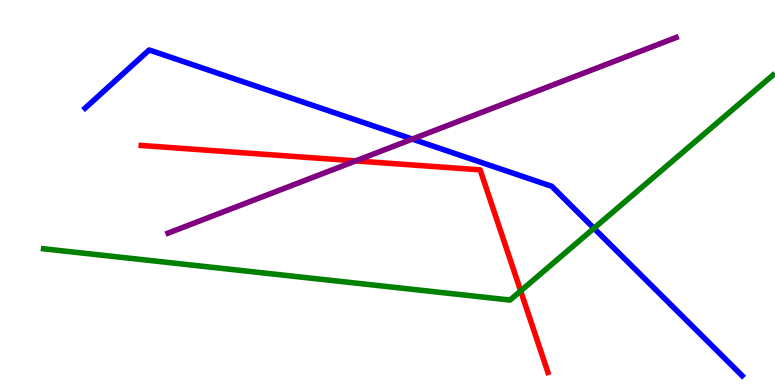[{'lines': ['blue', 'red'], 'intersections': []}, {'lines': ['green', 'red'], 'intersections': [{'x': 6.72, 'y': 2.44}]}, {'lines': ['purple', 'red'], 'intersections': [{'x': 4.59, 'y': 5.82}]}, {'lines': ['blue', 'green'], 'intersections': [{'x': 7.66, 'y': 4.07}]}, {'lines': ['blue', 'purple'], 'intersections': [{'x': 5.32, 'y': 6.39}]}, {'lines': ['green', 'purple'], 'intersections': []}]